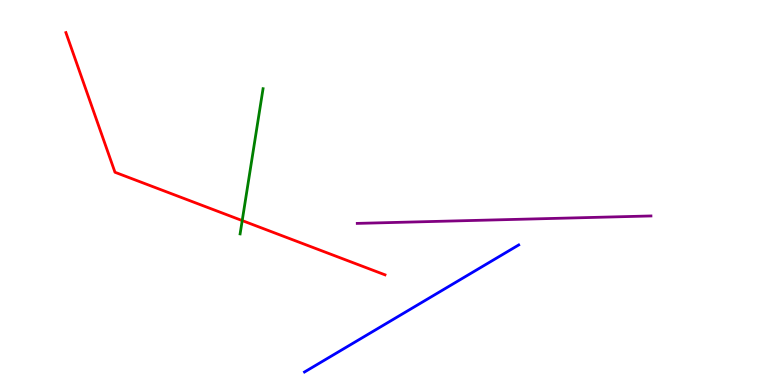[{'lines': ['blue', 'red'], 'intersections': []}, {'lines': ['green', 'red'], 'intersections': [{'x': 3.13, 'y': 4.27}]}, {'lines': ['purple', 'red'], 'intersections': []}, {'lines': ['blue', 'green'], 'intersections': []}, {'lines': ['blue', 'purple'], 'intersections': []}, {'lines': ['green', 'purple'], 'intersections': []}]